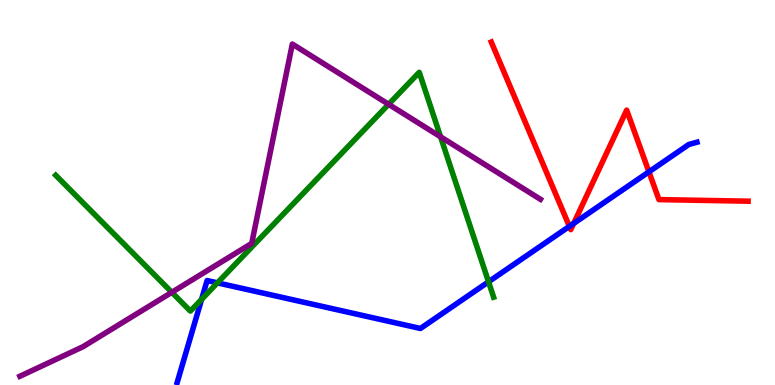[{'lines': ['blue', 'red'], 'intersections': [{'x': 7.35, 'y': 4.12}, {'x': 7.4, 'y': 4.2}, {'x': 8.37, 'y': 5.54}]}, {'lines': ['green', 'red'], 'intersections': []}, {'lines': ['purple', 'red'], 'intersections': []}, {'lines': ['blue', 'green'], 'intersections': [{'x': 2.6, 'y': 2.22}, {'x': 2.81, 'y': 2.65}, {'x': 6.3, 'y': 2.68}]}, {'lines': ['blue', 'purple'], 'intersections': []}, {'lines': ['green', 'purple'], 'intersections': [{'x': 2.22, 'y': 2.41}, {'x': 5.01, 'y': 7.29}, {'x': 5.68, 'y': 6.45}]}]